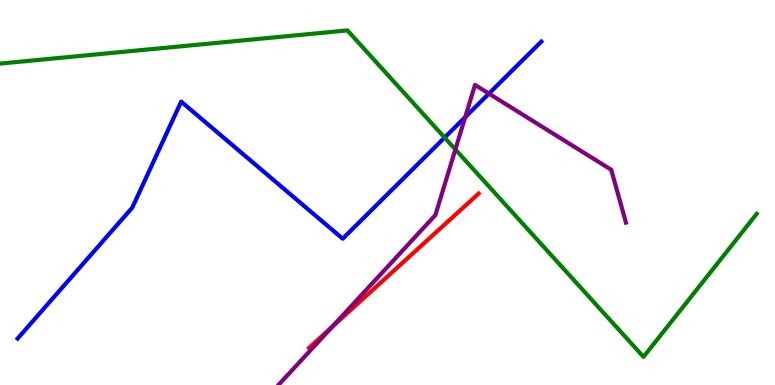[{'lines': ['blue', 'red'], 'intersections': []}, {'lines': ['green', 'red'], 'intersections': []}, {'lines': ['purple', 'red'], 'intersections': [{'x': 4.28, 'y': 1.51}]}, {'lines': ['blue', 'green'], 'intersections': [{'x': 5.74, 'y': 6.43}]}, {'lines': ['blue', 'purple'], 'intersections': [{'x': 6.0, 'y': 6.96}, {'x': 6.31, 'y': 7.57}]}, {'lines': ['green', 'purple'], 'intersections': [{'x': 5.88, 'y': 6.12}]}]